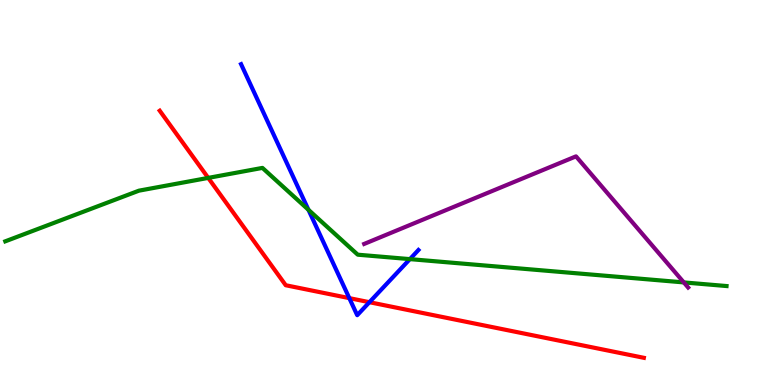[{'lines': ['blue', 'red'], 'intersections': [{'x': 4.51, 'y': 2.26}, {'x': 4.77, 'y': 2.15}]}, {'lines': ['green', 'red'], 'intersections': [{'x': 2.69, 'y': 5.38}]}, {'lines': ['purple', 'red'], 'intersections': []}, {'lines': ['blue', 'green'], 'intersections': [{'x': 3.98, 'y': 4.55}, {'x': 5.29, 'y': 3.27}]}, {'lines': ['blue', 'purple'], 'intersections': []}, {'lines': ['green', 'purple'], 'intersections': [{'x': 8.82, 'y': 2.66}]}]